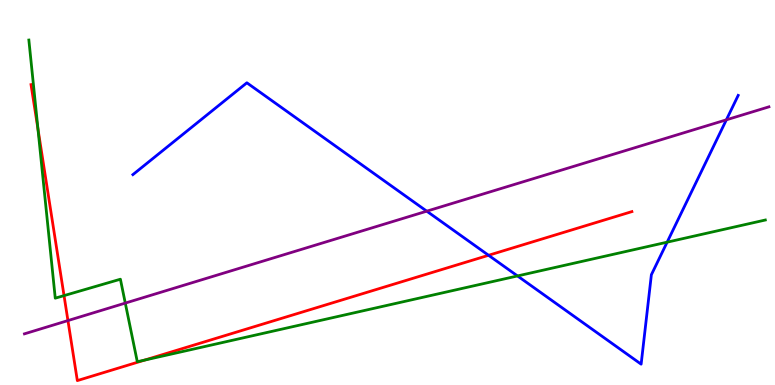[{'lines': ['blue', 'red'], 'intersections': [{'x': 6.3, 'y': 3.37}]}, {'lines': ['green', 'red'], 'intersections': [{'x': 0.49, 'y': 6.65}, {'x': 0.826, 'y': 2.32}, {'x': 1.87, 'y': 0.647}]}, {'lines': ['purple', 'red'], 'intersections': [{'x': 0.877, 'y': 1.67}]}, {'lines': ['blue', 'green'], 'intersections': [{'x': 6.68, 'y': 2.83}, {'x': 8.61, 'y': 3.71}]}, {'lines': ['blue', 'purple'], 'intersections': [{'x': 5.51, 'y': 4.51}, {'x': 9.37, 'y': 6.89}]}, {'lines': ['green', 'purple'], 'intersections': [{'x': 1.62, 'y': 2.13}]}]